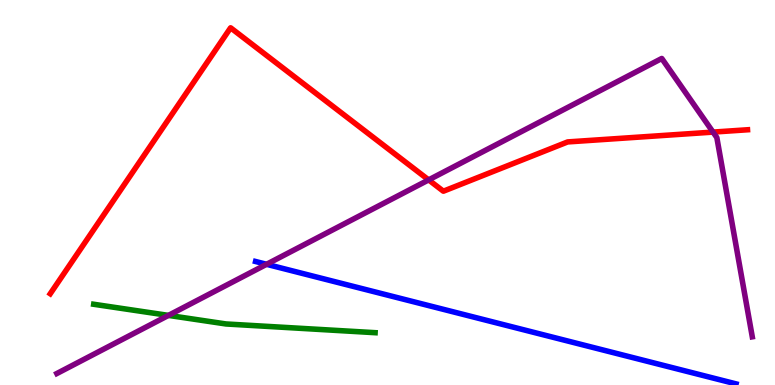[{'lines': ['blue', 'red'], 'intersections': []}, {'lines': ['green', 'red'], 'intersections': []}, {'lines': ['purple', 'red'], 'intersections': [{'x': 5.53, 'y': 5.33}, {'x': 9.2, 'y': 6.57}]}, {'lines': ['blue', 'green'], 'intersections': []}, {'lines': ['blue', 'purple'], 'intersections': [{'x': 3.44, 'y': 3.14}]}, {'lines': ['green', 'purple'], 'intersections': [{'x': 2.17, 'y': 1.81}]}]